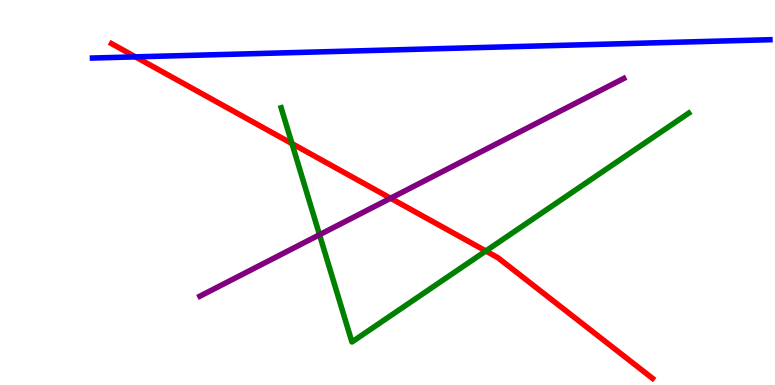[{'lines': ['blue', 'red'], 'intersections': [{'x': 1.75, 'y': 8.52}]}, {'lines': ['green', 'red'], 'intersections': [{'x': 3.77, 'y': 6.27}, {'x': 6.27, 'y': 3.48}]}, {'lines': ['purple', 'red'], 'intersections': [{'x': 5.04, 'y': 4.85}]}, {'lines': ['blue', 'green'], 'intersections': []}, {'lines': ['blue', 'purple'], 'intersections': []}, {'lines': ['green', 'purple'], 'intersections': [{'x': 4.12, 'y': 3.9}]}]